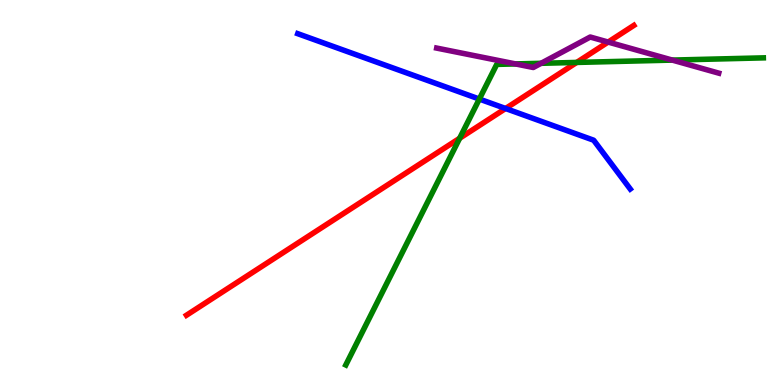[{'lines': ['blue', 'red'], 'intersections': [{'x': 6.52, 'y': 7.18}]}, {'lines': ['green', 'red'], 'intersections': [{'x': 5.93, 'y': 6.41}, {'x': 7.44, 'y': 8.38}]}, {'lines': ['purple', 'red'], 'intersections': [{'x': 7.85, 'y': 8.91}]}, {'lines': ['blue', 'green'], 'intersections': [{'x': 6.19, 'y': 7.43}]}, {'lines': ['blue', 'purple'], 'intersections': []}, {'lines': ['green', 'purple'], 'intersections': [{'x': 6.65, 'y': 8.34}, {'x': 6.98, 'y': 8.36}, {'x': 8.67, 'y': 8.44}]}]